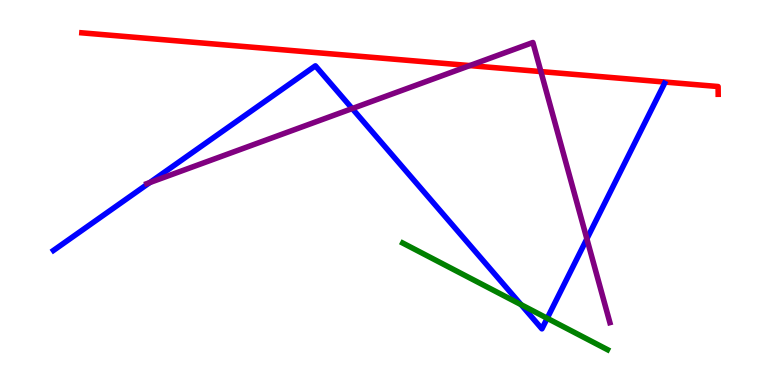[{'lines': ['blue', 'red'], 'intersections': []}, {'lines': ['green', 'red'], 'intersections': []}, {'lines': ['purple', 'red'], 'intersections': [{'x': 6.06, 'y': 8.3}, {'x': 6.98, 'y': 8.14}]}, {'lines': ['blue', 'green'], 'intersections': [{'x': 6.72, 'y': 2.09}, {'x': 7.06, 'y': 1.73}]}, {'lines': ['blue', 'purple'], 'intersections': [{'x': 1.93, 'y': 5.26}, {'x': 4.54, 'y': 7.18}, {'x': 7.57, 'y': 3.8}]}, {'lines': ['green', 'purple'], 'intersections': []}]